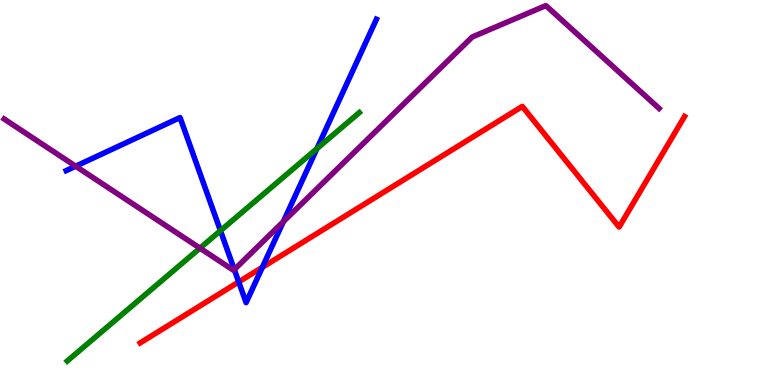[{'lines': ['blue', 'red'], 'intersections': [{'x': 3.08, 'y': 2.68}, {'x': 3.39, 'y': 3.06}]}, {'lines': ['green', 'red'], 'intersections': []}, {'lines': ['purple', 'red'], 'intersections': []}, {'lines': ['blue', 'green'], 'intersections': [{'x': 2.84, 'y': 4.01}, {'x': 4.09, 'y': 6.14}]}, {'lines': ['blue', 'purple'], 'intersections': [{'x': 0.977, 'y': 5.68}, {'x': 3.02, 'y': 3.0}, {'x': 3.66, 'y': 4.24}]}, {'lines': ['green', 'purple'], 'intersections': [{'x': 2.58, 'y': 3.55}]}]